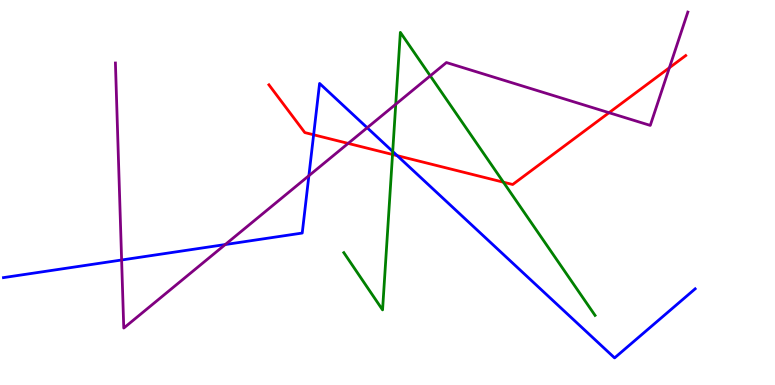[{'lines': ['blue', 'red'], 'intersections': [{'x': 4.05, 'y': 6.5}, {'x': 5.13, 'y': 5.96}]}, {'lines': ['green', 'red'], 'intersections': [{'x': 5.06, 'y': 5.99}, {'x': 6.5, 'y': 5.27}]}, {'lines': ['purple', 'red'], 'intersections': [{'x': 4.49, 'y': 6.28}, {'x': 7.86, 'y': 7.07}, {'x': 8.64, 'y': 8.24}]}, {'lines': ['blue', 'green'], 'intersections': [{'x': 5.07, 'y': 6.07}]}, {'lines': ['blue', 'purple'], 'intersections': [{'x': 1.57, 'y': 3.25}, {'x': 2.91, 'y': 3.65}, {'x': 3.99, 'y': 5.44}, {'x': 4.74, 'y': 6.68}]}, {'lines': ['green', 'purple'], 'intersections': [{'x': 5.11, 'y': 7.29}, {'x': 5.55, 'y': 8.03}]}]